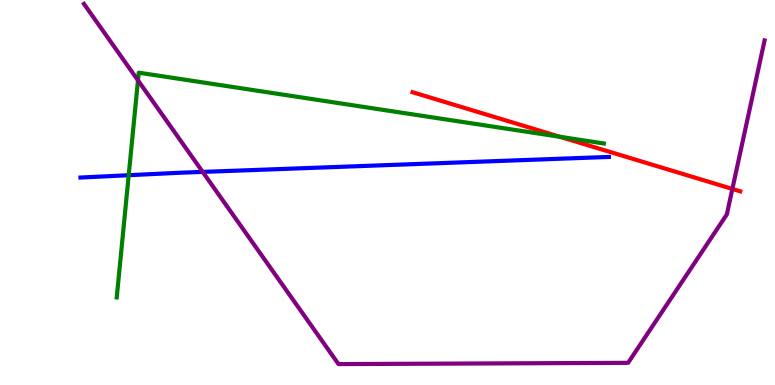[{'lines': ['blue', 'red'], 'intersections': []}, {'lines': ['green', 'red'], 'intersections': [{'x': 7.22, 'y': 6.45}]}, {'lines': ['purple', 'red'], 'intersections': [{'x': 9.45, 'y': 5.09}]}, {'lines': ['blue', 'green'], 'intersections': [{'x': 1.66, 'y': 5.45}]}, {'lines': ['blue', 'purple'], 'intersections': [{'x': 2.62, 'y': 5.53}]}, {'lines': ['green', 'purple'], 'intersections': [{'x': 1.78, 'y': 7.91}]}]